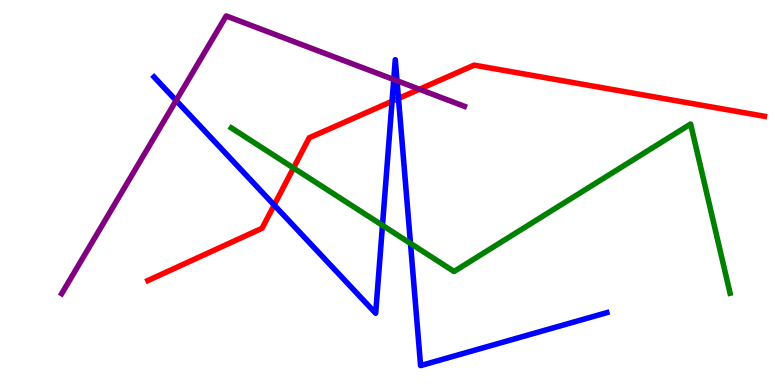[{'lines': ['blue', 'red'], 'intersections': [{'x': 3.54, 'y': 4.67}, {'x': 5.06, 'y': 7.37}, {'x': 5.14, 'y': 7.44}]}, {'lines': ['green', 'red'], 'intersections': [{'x': 3.79, 'y': 5.64}]}, {'lines': ['purple', 'red'], 'intersections': [{'x': 5.41, 'y': 7.68}]}, {'lines': ['blue', 'green'], 'intersections': [{'x': 4.94, 'y': 4.15}, {'x': 5.3, 'y': 3.68}]}, {'lines': ['blue', 'purple'], 'intersections': [{'x': 2.27, 'y': 7.39}, {'x': 5.08, 'y': 7.93}, {'x': 5.12, 'y': 7.9}]}, {'lines': ['green', 'purple'], 'intersections': []}]